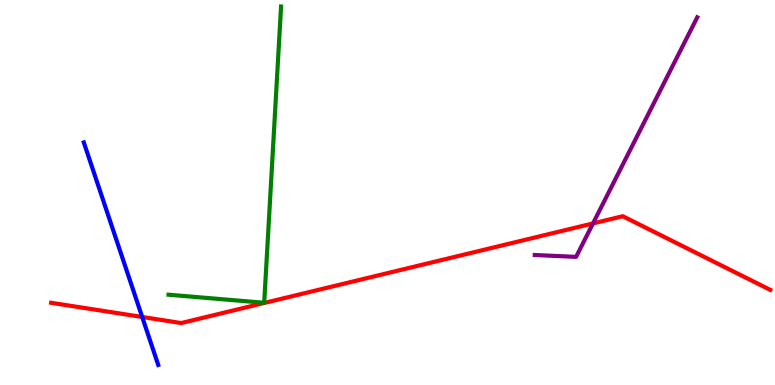[{'lines': ['blue', 'red'], 'intersections': [{'x': 1.83, 'y': 1.77}]}, {'lines': ['green', 'red'], 'intersections': []}, {'lines': ['purple', 'red'], 'intersections': [{'x': 7.65, 'y': 4.2}]}, {'lines': ['blue', 'green'], 'intersections': []}, {'lines': ['blue', 'purple'], 'intersections': []}, {'lines': ['green', 'purple'], 'intersections': []}]